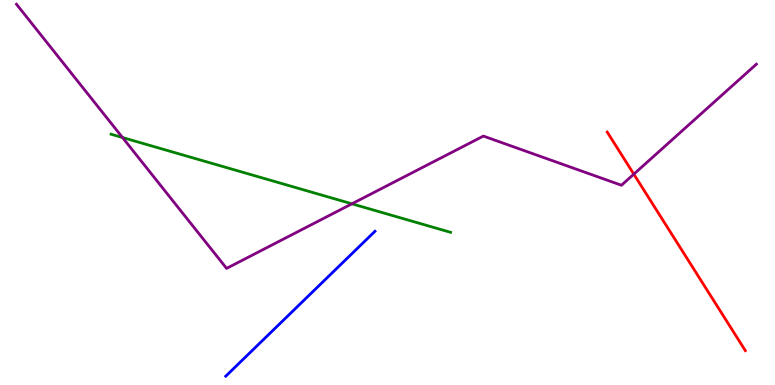[{'lines': ['blue', 'red'], 'intersections': []}, {'lines': ['green', 'red'], 'intersections': []}, {'lines': ['purple', 'red'], 'intersections': [{'x': 8.18, 'y': 5.48}]}, {'lines': ['blue', 'green'], 'intersections': []}, {'lines': ['blue', 'purple'], 'intersections': []}, {'lines': ['green', 'purple'], 'intersections': [{'x': 1.58, 'y': 6.43}, {'x': 4.54, 'y': 4.71}]}]